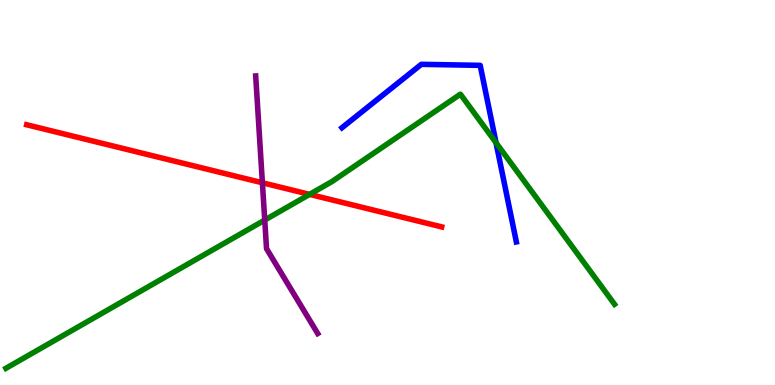[{'lines': ['blue', 'red'], 'intersections': []}, {'lines': ['green', 'red'], 'intersections': [{'x': 3.99, 'y': 4.95}]}, {'lines': ['purple', 'red'], 'intersections': [{'x': 3.39, 'y': 5.25}]}, {'lines': ['blue', 'green'], 'intersections': [{'x': 6.4, 'y': 6.29}]}, {'lines': ['blue', 'purple'], 'intersections': []}, {'lines': ['green', 'purple'], 'intersections': [{'x': 3.42, 'y': 4.28}]}]